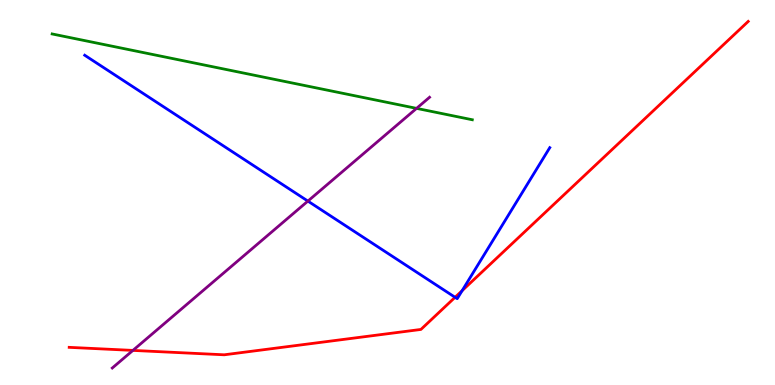[{'lines': ['blue', 'red'], 'intersections': [{'x': 5.87, 'y': 2.28}, {'x': 5.96, 'y': 2.45}]}, {'lines': ['green', 'red'], 'intersections': []}, {'lines': ['purple', 'red'], 'intersections': [{'x': 1.71, 'y': 0.898}]}, {'lines': ['blue', 'green'], 'intersections': []}, {'lines': ['blue', 'purple'], 'intersections': [{'x': 3.97, 'y': 4.78}]}, {'lines': ['green', 'purple'], 'intersections': [{'x': 5.37, 'y': 7.19}]}]